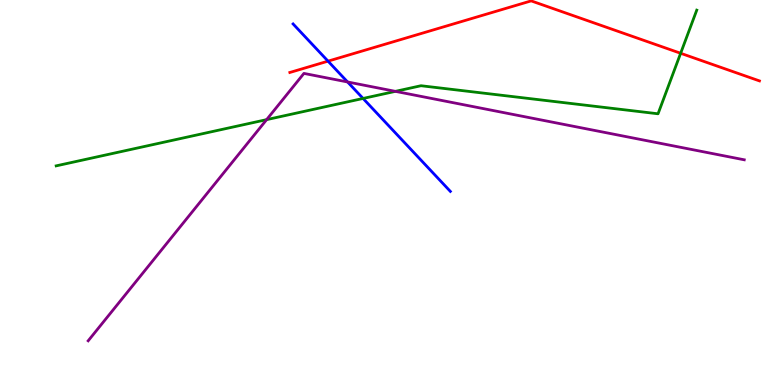[{'lines': ['blue', 'red'], 'intersections': [{'x': 4.23, 'y': 8.41}]}, {'lines': ['green', 'red'], 'intersections': [{'x': 8.78, 'y': 8.62}]}, {'lines': ['purple', 'red'], 'intersections': []}, {'lines': ['blue', 'green'], 'intersections': [{'x': 4.68, 'y': 7.44}]}, {'lines': ['blue', 'purple'], 'intersections': [{'x': 4.48, 'y': 7.87}]}, {'lines': ['green', 'purple'], 'intersections': [{'x': 3.44, 'y': 6.89}, {'x': 5.1, 'y': 7.63}]}]